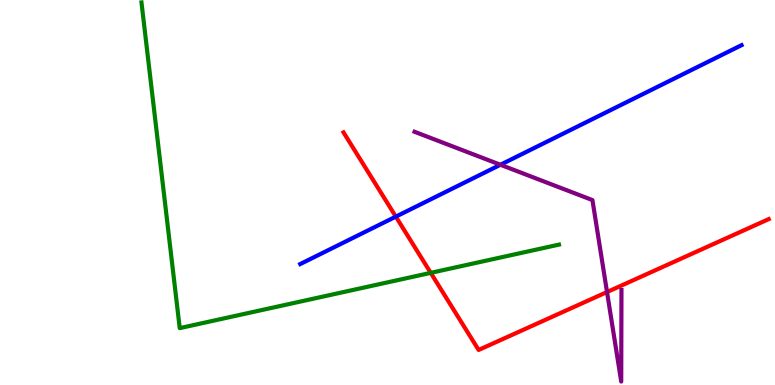[{'lines': ['blue', 'red'], 'intersections': [{'x': 5.11, 'y': 4.37}]}, {'lines': ['green', 'red'], 'intersections': [{'x': 5.56, 'y': 2.91}]}, {'lines': ['purple', 'red'], 'intersections': [{'x': 7.83, 'y': 2.41}]}, {'lines': ['blue', 'green'], 'intersections': []}, {'lines': ['blue', 'purple'], 'intersections': [{'x': 6.46, 'y': 5.72}]}, {'lines': ['green', 'purple'], 'intersections': []}]